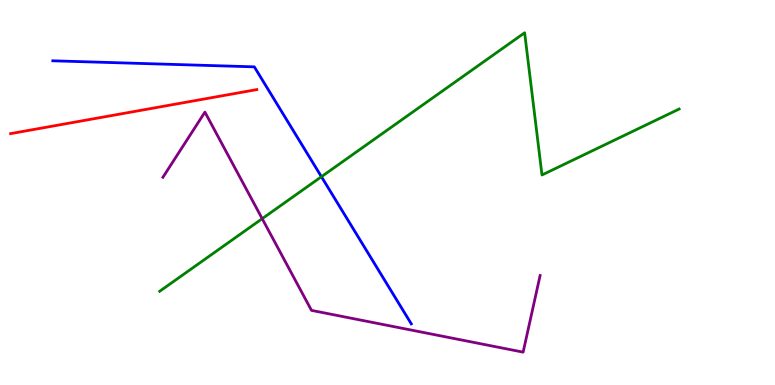[{'lines': ['blue', 'red'], 'intersections': []}, {'lines': ['green', 'red'], 'intersections': []}, {'lines': ['purple', 'red'], 'intersections': []}, {'lines': ['blue', 'green'], 'intersections': [{'x': 4.15, 'y': 5.41}]}, {'lines': ['blue', 'purple'], 'intersections': []}, {'lines': ['green', 'purple'], 'intersections': [{'x': 3.38, 'y': 4.32}]}]